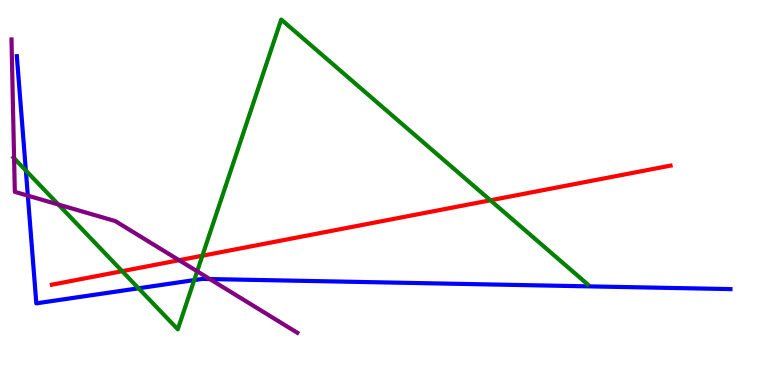[{'lines': ['blue', 'red'], 'intersections': []}, {'lines': ['green', 'red'], 'intersections': [{'x': 1.58, 'y': 2.96}, {'x': 2.61, 'y': 3.36}, {'x': 6.33, 'y': 4.8}]}, {'lines': ['purple', 'red'], 'intersections': [{'x': 2.31, 'y': 3.24}]}, {'lines': ['blue', 'green'], 'intersections': [{'x': 0.334, 'y': 5.57}, {'x': 1.79, 'y': 2.51}, {'x': 2.51, 'y': 2.72}]}, {'lines': ['blue', 'purple'], 'intersections': [{'x': 0.359, 'y': 4.92}, {'x': 2.71, 'y': 2.75}]}, {'lines': ['green', 'purple'], 'intersections': [{'x': 0.182, 'y': 5.89}, {'x': 0.754, 'y': 4.69}, {'x': 2.54, 'y': 2.95}]}]